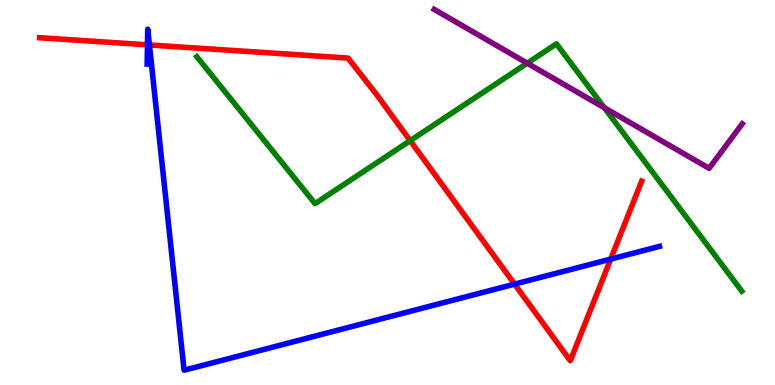[{'lines': ['blue', 'red'], 'intersections': [{'x': 1.9, 'y': 8.84}, {'x': 1.93, 'y': 8.83}, {'x': 6.64, 'y': 2.62}, {'x': 7.88, 'y': 3.27}]}, {'lines': ['green', 'red'], 'intersections': [{'x': 5.29, 'y': 6.35}]}, {'lines': ['purple', 'red'], 'intersections': []}, {'lines': ['blue', 'green'], 'intersections': []}, {'lines': ['blue', 'purple'], 'intersections': []}, {'lines': ['green', 'purple'], 'intersections': [{'x': 6.8, 'y': 8.36}, {'x': 7.8, 'y': 7.2}]}]